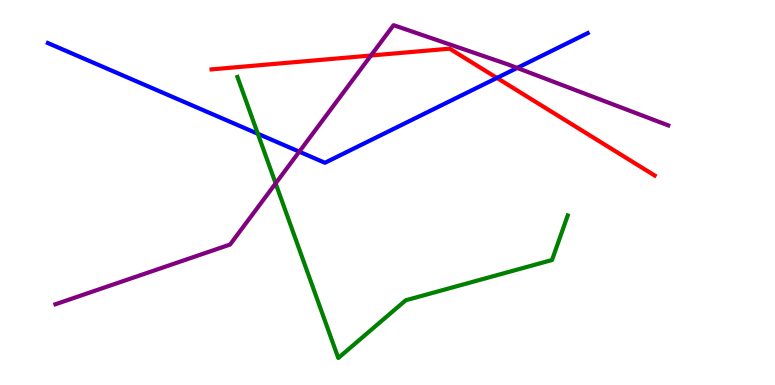[{'lines': ['blue', 'red'], 'intersections': [{'x': 6.41, 'y': 7.98}]}, {'lines': ['green', 'red'], 'intersections': []}, {'lines': ['purple', 'red'], 'intersections': [{'x': 4.79, 'y': 8.56}]}, {'lines': ['blue', 'green'], 'intersections': [{'x': 3.33, 'y': 6.53}]}, {'lines': ['blue', 'purple'], 'intersections': [{'x': 3.86, 'y': 6.06}, {'x': 6.67, 'y': 8.24}]}, {'lines': ['green', 'purple'], 'intersections': [{'x': 3.56, 'y': 5.24}]}]